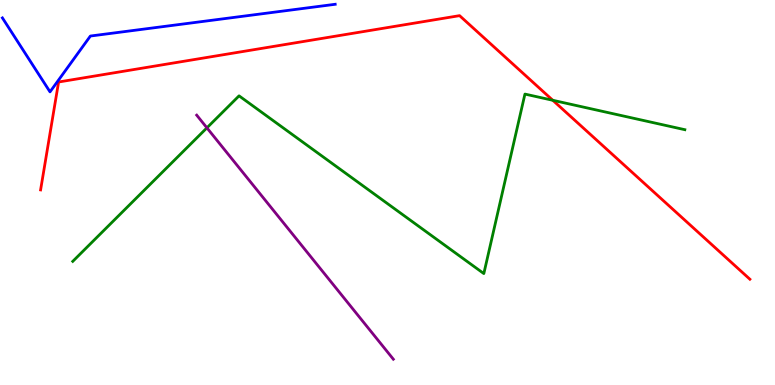[{'lines': ['blue', 'red'], 'intersections': []}, {'lines': ['green', 'red'], 'intersections': [{'x': 7.13, 'y': 7.4}]}, {'lines': ['purple', 'red'], 'intersections': []}, {'lines': ['blue', 'green'], 'intersections': []}, {'lines': ['blue', 'purple'], 'intersections': []}, {'lines': ['green', 'purple'], 'intersections': [{'x': 2.67, 'y': 6.68}]}]